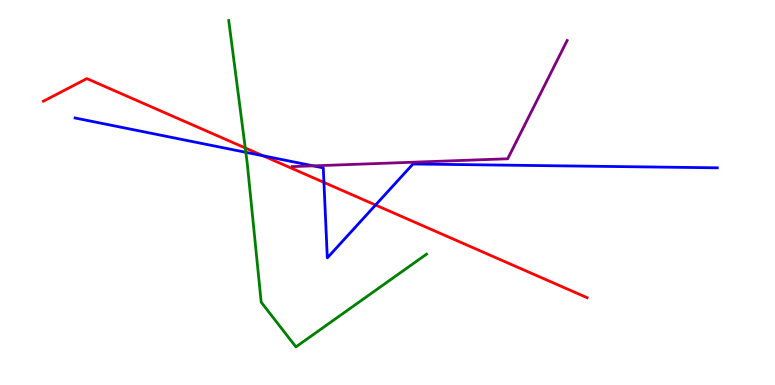[{'lines': ['blue', 'red'], 'intersections': [{'x': 3.4, 'y': 5.95}, {'x': 4.18, 'y': 5.26}, {'x': 4.85, 'y': 4.67}]}, {'lines': ['green', 'red'], 'intersections': [{'x': 3.16, 'y': 6.16}]}, {'lines': ['purple', 'red'], 'intersections': []}, {'lines': ['blue', 'green'], 'intersections': [{'x': 3.17, 'y': 6.04}]}, {'lines': ['blue', 'purple'], 'intersections': [{'x': 4.04, 'y': 5.69}]}, {'lines': ['green', 'purple'], 'intersections': []}]